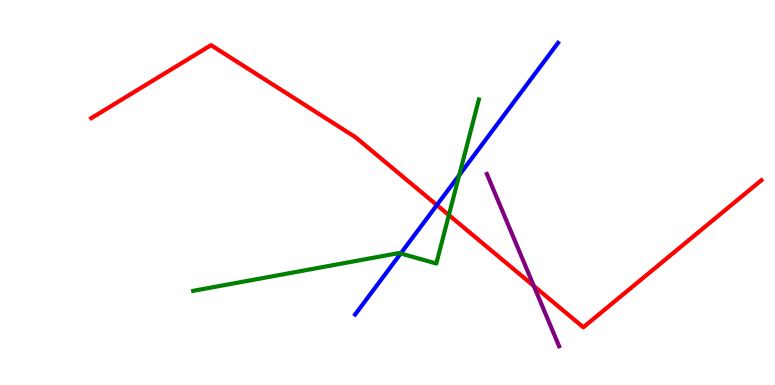[{'lines': ['blue', 'red'], 'intersections': [{'x': 5.64, 'y': 4.67}]}, {'lines': ['green', 'red'], 'intersections': [{'x': 5.79, 'y': 4.41}]}, {'lines': ['purple', 'red'], 'intersections': [{'x': 6.89, 'y': 2.57}]}, {'lines': ['blue', 'green'], 'intersections': [{'x': 5.17, 'y': 3.42}, {'x': 5.93, 'y': 5.45}]}, {'lines': ['blue', 'purple'], 'intersections': []}, {'lines': ['green', 'purple'], 'intersections': []}]